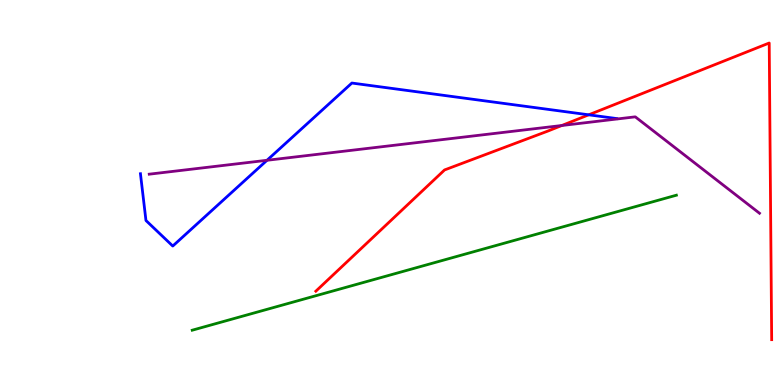[{'lines': ['blue', 'red'], 'intersections': [{'x': 7.6, 'y': 7.02}]}, {'lines': ['green', 'red'], 'intersections': []}, {'lines': ['purple', 'red'], 'intersections': [{'x': 7.25, 'y': 6.74}]}, {'lines': ['blue', 'green'], 'intersections': []}, {'lines': ['blue', 'purple'], 'intersections': [{'x': 3.45, 'y': 5.84}]}, {'lines': ['green', 'purple'], 'intersections': []}]